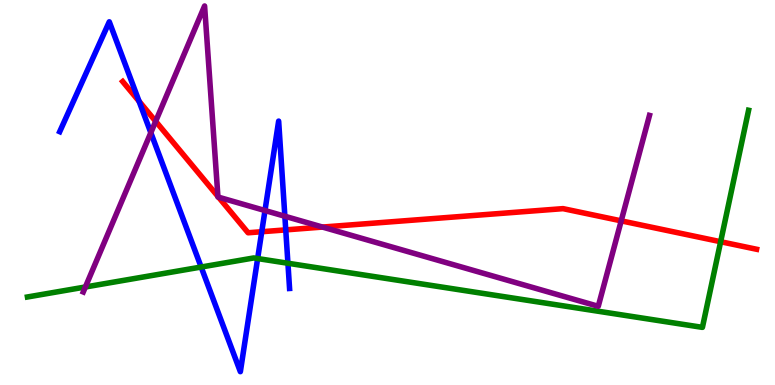[{'lines': ['blue', 'red'], 'intersections': [{'x': 1.79, 'y': 7.37}, {'x': 3.38, 'y': 3.98}, {'x': 3.69, 'y': 4.03}]}, {'lines': ['green', 'red'], 'intersections': [{'x': 9.3, 'y': 3.72}]}, {'lines': ['purple', 'red'], 'intersections': [{'x': 2.01, 'y': 6.85}, {'x': 2.81, 'y': 4.9}, {'x': 2.82, 'y': 4.88}, {'x': 4.16, 'y': 4.1}, {'x': 8.02, 'y': 4.26}]}, {'lines': ['blue', 'green'], 'intersections': [{'x': 2.6, 'y': 3.06}, {'x': 3.32, 'y': 3.28}, {'x': 3.72, 'y': 3.16}]}, {'lines': ['blue', 'purple'], 'intersections': [{'x': 1.95, 'y': 6.55}, {'x': 3.42, 'y': 4.53}, {'x': 3.68, 'y': 4.38}]}, {'lines': ['green', 'purple'], 'intersections': [{'x': 1.1, 'y': 2.55}]}]